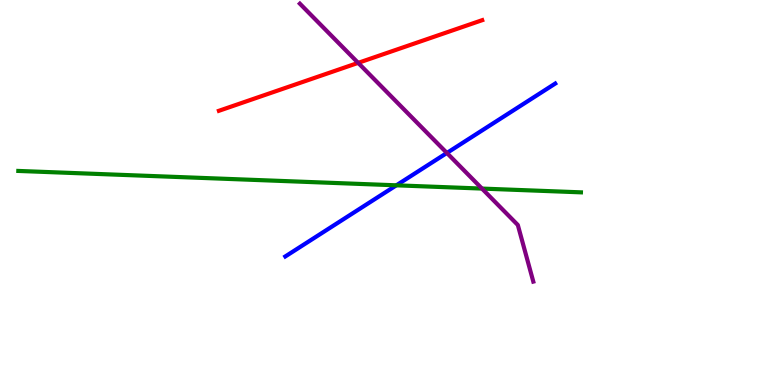[{'lines': ['blue', 'red'], 'intersections': []}, {'lines': ['green', 'red'], 'intersections': []}, {'lines': ['purple', 'red'], 'intersections': [{'x': 4.62, 'y': 8.37}]}, {'lines': ['blue', 'green'], 'intersections': [{'x': 5.11, 'y': 5.19}]}, {'lines': ['blue', 'purple'], 'intersections': [{'x': 5.77, 'y': 6.03}]}, {'lines': ['green', 'purple'], 'intersections': [{'x': 6.22, 'y': 5.1}]}]